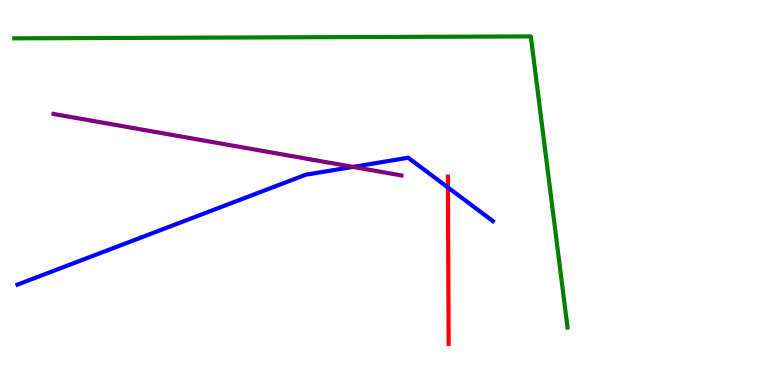[{'lines': ['blue', 'red'], 'intersections': [{'x': 5.78, 'y': 5.13}]}, {'lines': ['green', 'red'], 'intersections': []}, {'lines': ['purple', 'red'], 'intersections': []}, {'lines': ['blue', 'green'], 'intersections': []}, {'lines': ['blue', 'purple'], 'intersections': [{'x': 4.55, 'y': 5.67}]}, {'lines': ['green', 'purple'], 'intersections': []}]